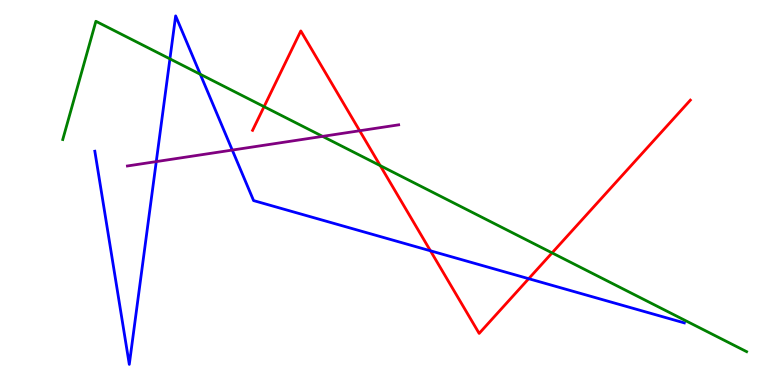[{'lines': ['blue', 'red'], 'intersections': [{'x': 5.55, 'y': 3.49}, {'x': 6.82, 'y': 2.76}]}, {'lines': ['green', 'red'], 'intersections': [{'x': 3.41, 'y': 7.23}, {'x': 4.91, 'y': 5.7}, {'x': 7.12, 'y': 3.43}]}, {'lines': ['purple', 'red'], 'intersections': [{'x': 4.64, 'y': 6.6}]}, {'lines': ['blue', 'green'], 'intersections': [{'x': 2.19, 'y': 8.47}, {'x': 2.58, 'y': 8.07}]}, {'lines': ['blue', 'purple'], 'intersections': [{'x': 2.02, 'y': 5.8}, {'x': 3.0, 'y': 6.1}]}, {'lines': ['green', 'purple'], 'intersections': [{'x': 4.16, 'y': 6.46}]}]